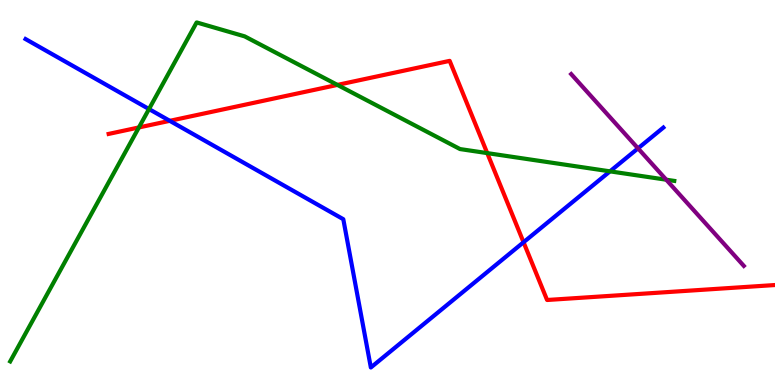[{'lines': ['blue', 'red'], 'intersections': [{'x': 2.19, 'y': 6.86}, {'x': 6.76, 'y': 3.71}]}, {'lines': ['green', 'red'], 'intersections': [{'x': 1.79, 'y': 6.69}, {'x': 4.35, 'y': 7.79}, {'x': 6.29, 'y': 6.02}]}, {'lines': ['purple', 'red'], 'intersections': []}, {'lines': ['blue', 'green'], 'intersections': [{'x': 1.92, 'y': 7.17}, {'x': 7.87, 'y': 5.55}]}, {'lines': ['blue', 'purple'], 'intersections': [{'x': 8.23, 'y': 6.15}]}, {'lines': ['green', 'purple'], 'intersections': [{'x': 8.6, 'y': 5.33}]}]